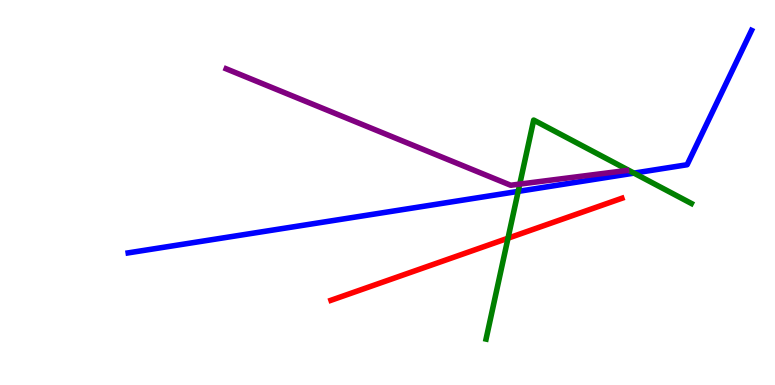[{'lines': ['blue', 'red'], 'intersections': []}, {'lines': ['green', 'red'], 'intersections': [{'x': 6.55, 'y': 3.81}]}, {'lines': ['purple', 'red'], 'intersections': []}, {'lines': ['blue', 'green'], 'intersections': [{'x': 6.69, 'y': 5.03}, {'x': 8.18, 'y': 5.5}]}, {'lines': ['blue', 'purple'], 'intersections': []}, {'lines': ['green', 'purple'], 'intersections': [{'x': 6.71, 'y': 5.22}]}]